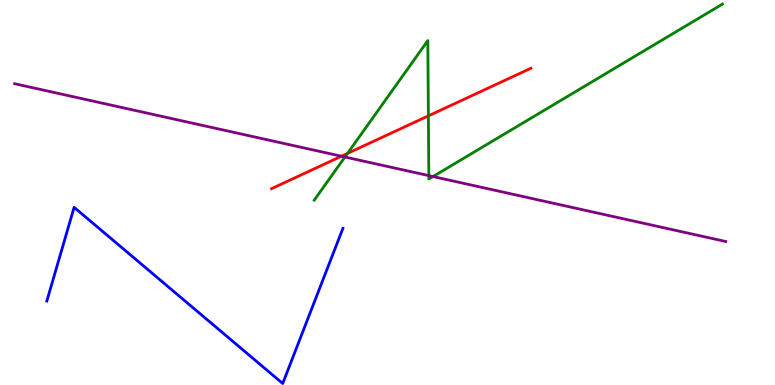[{'lines': ['blue', 'red'], 'intersections': []}, {'lines': ['green', 'red'], 'intersections': [{'x': 4.48, 'y': 6.02}, {'x': 5.53, 'y': 6.99}]}, {'lines': ['purple', 'red'], 'intersections': [{'x': 4.41, 'y': 5.94}]}, {'lines': ['blue', 'green'], 'intersections': []}, {'lines': ['blue', 'purple'], 'intersections': []}, {'lines': ['green', 'purple'], 'intersections': [{'x': 4.45, 'y': 5.92}, {'x': 5.53, 'y': 5.44}, {'x': 5.59, 'y': 5.41}]}]